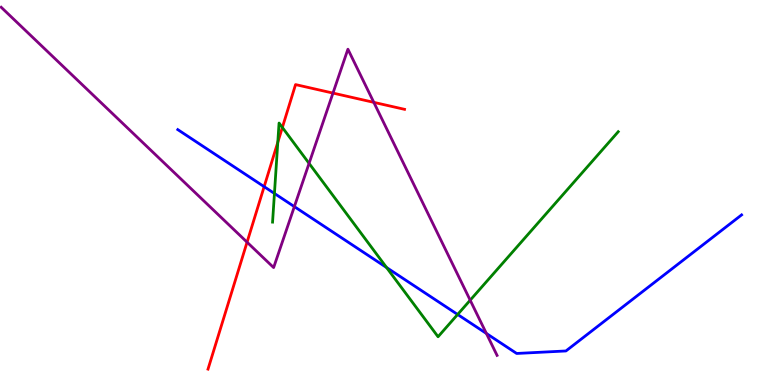[{'lines': ['blue', 'red'], 'intersections': [{'x': 3.41, 'y': 5.15}]}, {'lines': ['green', 'red'], 'intersections': [{'x': 3.58, 'y': 6.3}, {'x': 3.64, 'y': 6.69}]}, {'lines': ['purple', 'red'], 'intersections': [{'x': 3.19, 'y': 3.71}, {'x': 4.3, 'y': 7.58}, {'x': 4.82, 'y': 7.34}]}, {'lines': ['blue', 'green'], 'intersections': [{'x': 3.54, 'y': 4.97}, {'x': 4.99, 'y': 3.05}, {'x': 5.91, 'y': 1.83}]}, {'lines': ['blue', 'purple'], 'intersections': [{'x': 3.8, 'y': 4.63}, {'x': 6.28, 'y': 1.34}]}, {'lines': ['green', 'purple'], 'intersections': [{'x': 3.99, 'y': 5.76}, {'x': 6.07, 'y': 2.2}]}]